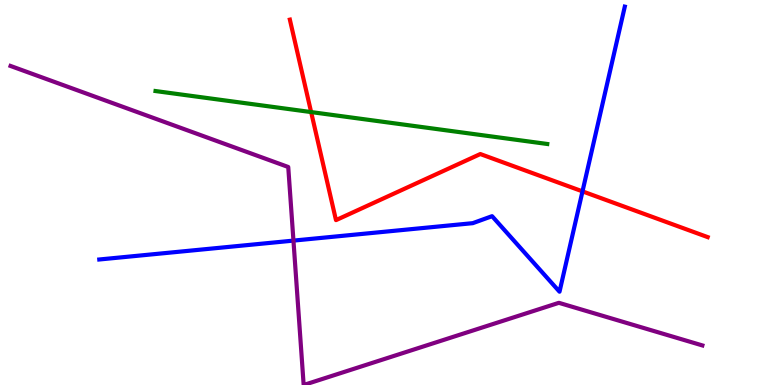[{'lines': ['blue', 'red'], 'intersections': [{'x': 7.52, 'y': 5.03}]}, {'lines': ['green', 'red'], 'intersections': [{'x': 4.01, 'y': 7.09}]}, {'lines': ['purple', 'red'], 'intersections': []}, {'lines': ['blue', 'green'], 'intersections': []}, {'lines': ['blue', 'purple'], 'intersections': [{'x': 3.79, 'y': 3.75}]}, {'lines': ['green', 'purple'], 'intersections': []}]